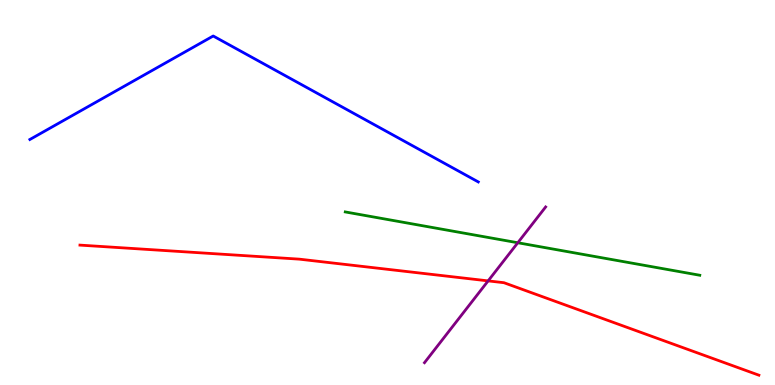[{'lines': ['blue', 'red'], 'intersections': []}, {'lines': ['green', 'red'], 'intersections': []}, {'lines': ['purple', 'red'], 'intersections': [{'x': 6.3, 'y': 2.7}]}, {'lines': ['blue', 'green'], 'intersections': []}, {'lines': ['blue', 'purple'], 'intersections': []}, {'lines': ['green', 'purple'], 'intersections': [{'x': 6.68, 'y': 3.69}]}]